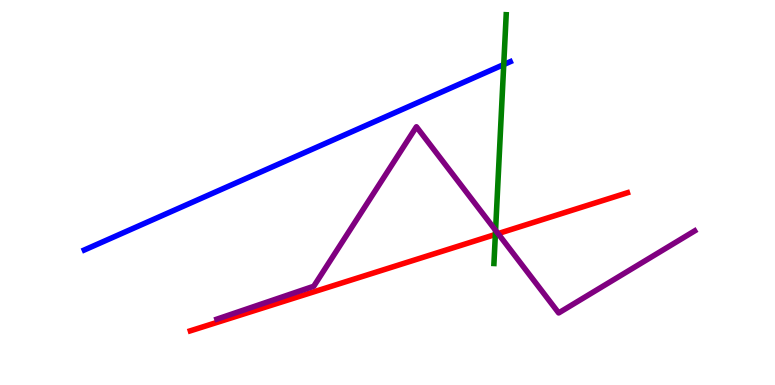[{'lines': ['blue', 'red'], 'intersections': []}, {'lines': ['green', 'red'], 'intersections': [{'x': 6.39, 'y': 3.91}]}, {'lines': ['purple', 'red'], 'intersections': [{'x': 6.43, 'y': 3.93}]}, {'lines': ['blue', 'green'], 'intersections': [{'x': 6.5, 'y': 8.32}]}, {'lines': ['blue', 'purple'], 'intersections': []}, {'lines': ['green', 'purple'], 'intersections': [{'x': 6.39, 'y': 4.02}]}]